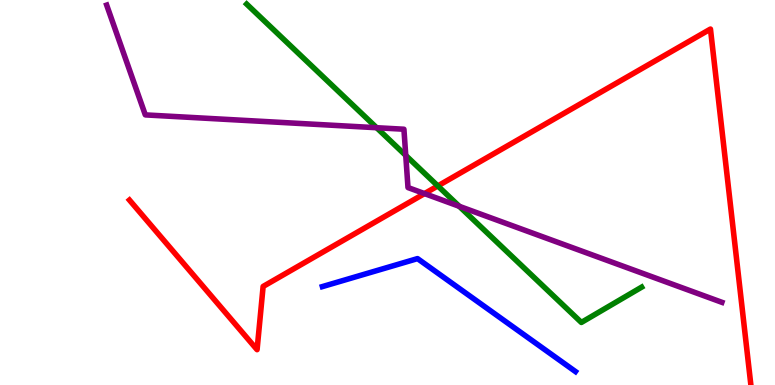[{'lines': ['blue', 'red'], 'intersections': []}, {'lines': ['green', 'red'], 'intersections': [{'x': 5.65, 'y': 5.17}]}, {'lines': ['purple', 'red'], 'intersections': [{'x': 5.48, 'y': 4.97}]}, {'lines': ['blue', 'green'], 'intersections': []}, {'lines': ['blue', 'purple'], 'intersections': []}, {'lines': ['green', 'purple'], 'intersections': [{'x': 4.86, 'y': 6.68}, {'x': 5.24, 'y': 5.96}, {'x': 5.93, 'y': 4.64}]}]